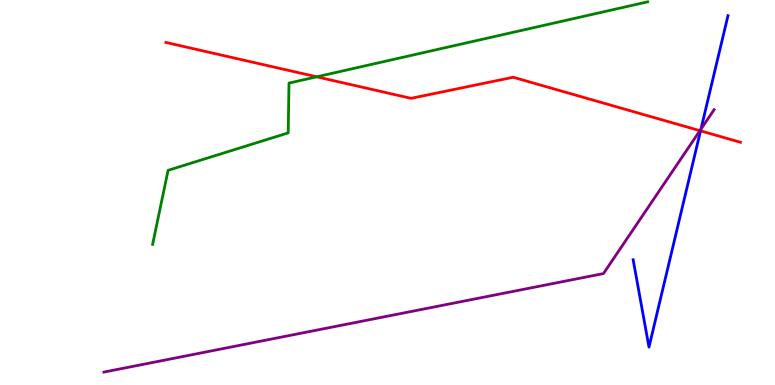[{'lines': ['blue', 'red'], 'intersections': [{'x': 9.04, 'y': 6.6}]}, {'lines': ['green', 'red'], 'intersections': [{'x': 4.09, 'y': 8.0}]}, {'lines': ['purple', 'red'], 'intersections': [{'x': 9.03, 'y': 6.61}]}, {'lines': ['blue', 'green'], 'intersections': []}, {'lines': ['blue', 'purple'], 'intersections': [{'x': 9.04, 'y': 6.64}]}, {'lines': ['green', 'purple'], 'intersections': []}]